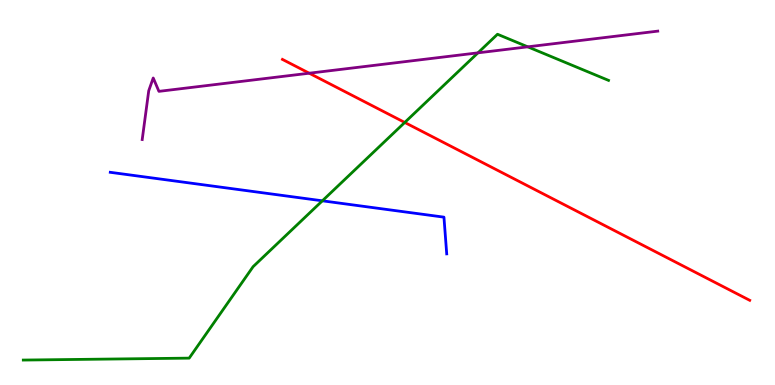[{'lines': ['blue', 'red'], 'intersections': []}, {'lines': ['green', 'red'], 'intersections': [{'x': 5.22, 'y': 6.82}]}, {'lines': ['purple', 'red'], 'intersections': [{'x': 3.99, 'y': 8.1}]}, {'lines': ['blue', 'green'], 'intersections': [{'x': 4.16, 'y': 4.78}]}, {'lines': ['blue', 'purple'], 'intersections': []}, {'lines': ['green', 'purple'], 'intersections': [{'x': 6.17, 'y': 8.63}, {'x': 6.81, 'y': 8.78}]}]